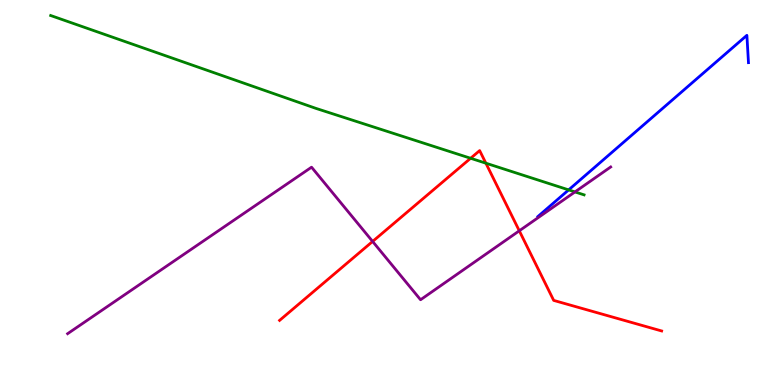[{'lines': ['blue', 'red'], 'intersections': []}, {'lines': ['green', 'red'], 'intersections': [{'x': 6.07, 'y': 5.89}, {'x': 6.27, 'y': 5.76}]}, {'lines': ['purple', 'red'], 'intersections': [{'x': 4.81, 'y': 3.73}, {'x': 6.7, 'y': 4.01}]}, {'lines': ['blue', 'green'], 'intersections': [{'x': 7.34, 'y': 5.07}]}, {'lines': ['blue', 'purple'], 'intersections': []}, {'lines': ['green', 'purple'], 'intersections': [{'x': 7.42, 'y': 5.02}]}]